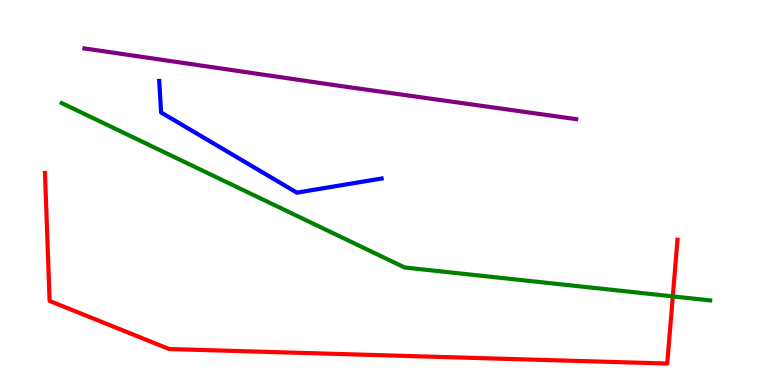[{'lines': ['blue', 'red'], 'intersections': []}, {'lines': ['green', 'red'], 'intersections': [{'x': 8.68, 'y': 2.3}]}, {'lines': ['purple', 'red'], 'intersections': []}, {'lines': ['blue', 'green'], 'intersections': []}, {'lines': ['blue', 'purple'], 'intersections': []}, {'lines': ['green', 'purple'], 'intersections': []}]